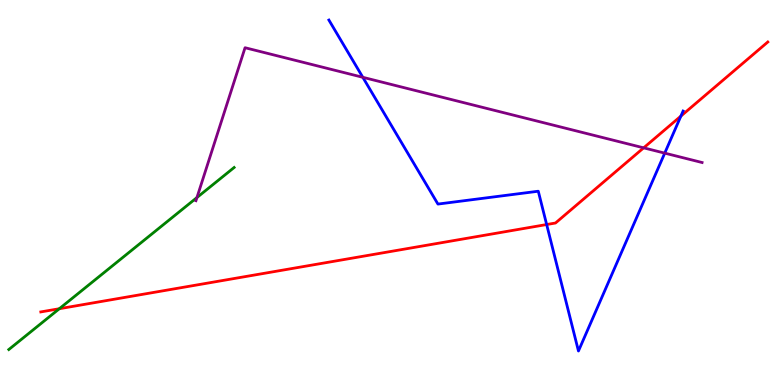[{'lines': ['blue', 'red'], 'intersections': [{'x': 7.05, 'y': 4.17}, {'x': 8.79, 'y': 6.98}]}, {'lines': ['green', 'red'], 'intersections': [{'x': 0.766, 'y': 1.98}]}, {'lines': ['purple', 'red'], 'intersections': [{'x': 8.31, 'y': 6.16}]}, {'lines': ['blue', 'green'], 'intersections': []}, {'lines': ['blue', 'purple'], 'intersections': [{'x': 4.68, 'y': 7.99}, {'x': 8.58, 'y': 6.02}]}, {'lines': ['green', 'purple'], 'intersections': [{'x': 2.54, 'y': 4.87}]}]